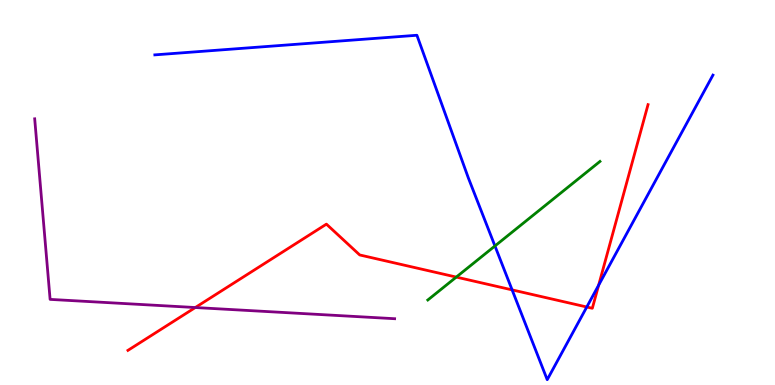[{'lines': ['blue', 'red'], 'intersections': [{'x': 6.61, 'y': 2.47}, {'x': 7.57, 'y': 2.03}, {'x': 7.72, 'y': 2.59}]}, {'lines': ['green', 'red'], 'intersections': [{'x': 5.89, 'y': 2.8}]}, {'lines': ['purple', 'red'], 'intersections': [{'x': 2.52, 'y': 2.01}]}, {'lines': ['blue', 'green'], 'intersections': [{'x': 6.39, 'y': 3.61}]}, {'lines': ['blue', 'purple'], 'intersections': []}, {'lines': ['green', 'purple'], 'intersections': []}]